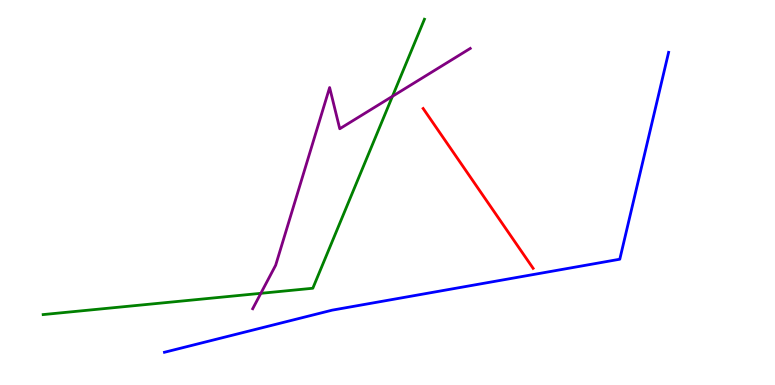[{'lines': ['blue', 'red'], 'intersections': []}, {'lines': ['green', 'red'], 'intersections': []}, {'lines': ['purple', 'red'], 'intersections': []}, {'lines': ['blue', 'green'], 'intersections': []}, {'lines': ['blue', 'purple'], 'intersections': []}, {'lines': ['green', 'purple'], 'intersections': [{'x': 3.37, 'y': 2.38}, {'x': 5.06, 'y': 7.5}]}]